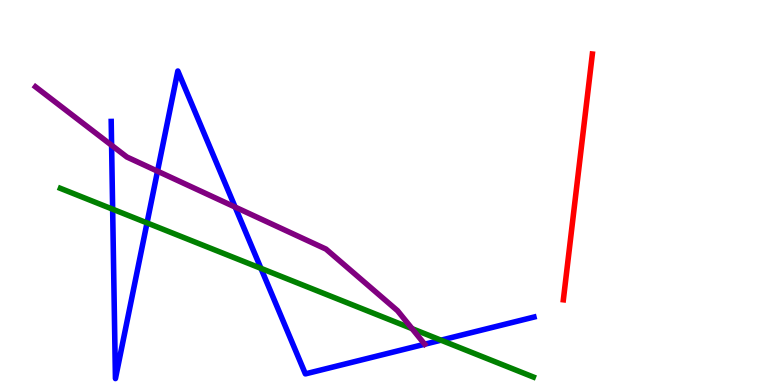[{'lines': ['blue', 'red'], 'intersections': []}, {'lines': ['green', 'red'], 'intersections': []}, {'lines': ['purple', 'red'], 'intersections': []}, {'lines': ['blue', 'green'], 'intersections': [{'x': 1.45, 'y': 4.57}, {'x': 1.9, 'y': 4.21}, {'x': 3.37, 'y': 3.03}, {'x': 5.69, 'y': 1.16}]}, {'lines': ['blue', 'purple'], 'intersections': [{'x': 1.44, 'y': 6.23}, {'x': 2.03, 'y': 5.55}, {'x': 3.03, 'y': 4.62}]}, {'lines': ['green', 'purple'], 'intersections': [{'x': 5.32, 'y': 1.46}]}]